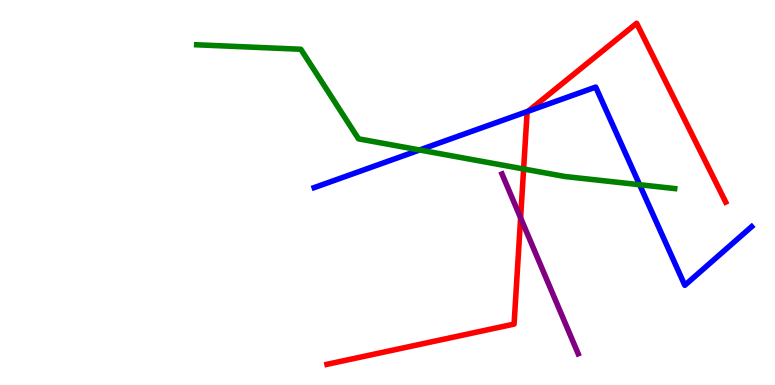[{'lines': ['blue', 'red'], 'intersections': [{'x': 6.81, 'y': 7.11}]}, {'lines': ['green', 'red'], 'intersections': [{'x': 6.76, 'y': 5.61}]}, {'lines': ['purple', 'red'], 'intersections': [{'x': 6.72, 'y': 4.34}]}, {'lines': ['blue', 'green'], 'intersections': [{'x': 5.41, 'y': 6.1}, {'x': 8.25, 'y': 5.2}]}, {'lines': ['blue', 'purple'], 'intersections': []}, {'lines': ['green', 'purple'], 'intersections': []}]